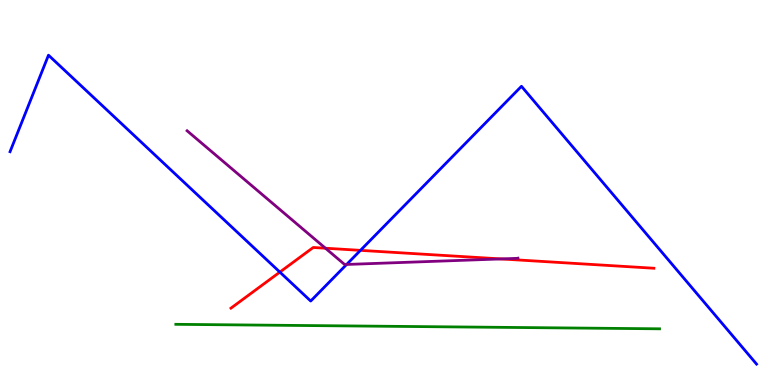[{'lines': ['blue', 'red'], 'intersections': [{'x': 3.61, 'y': 2.93}, {'x': 4.65, 'y': 3.5}]}, {'lines': ['green', 'red'], 'intersections': []}, {'lines': ['purple', 'red'], 'intersections': [{'x': 4.2, 'y': 3.55}, {'x': 6.47, 'y': 3.27}]}, {'lines': ['blue', 'green'], 'intersections': []}, {'lines': ['blue', 'purple'], 'intersections': [{'x': 4.47, 'y': 3.13}]}, {'lines': ['green', 'purple'], 'intersections': []}]